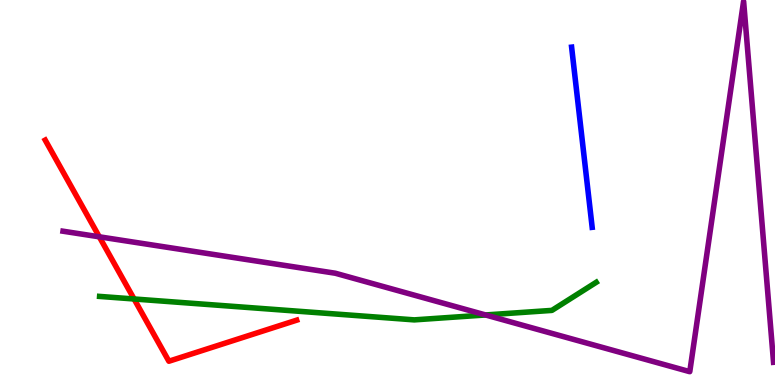[{'lines': ['blue', 'red'], 'intersections': []}, {'lines': ['green', 'red'], 'intersections': [{'x': 1.73, 'y': 2.23}]}, {'lines': ['purple', 'red'], 'intersections': [{'x': 1.28, 'y': 3.85}]}, {'lines': ['blue', 'green'], 'intersections': []}, {'lines': ['blue', 'purple'], 'intersections': []}, {'lines': ['green', 'purple'], 'intersections': [{'x': 6.27, 'y': 1.82}]}]